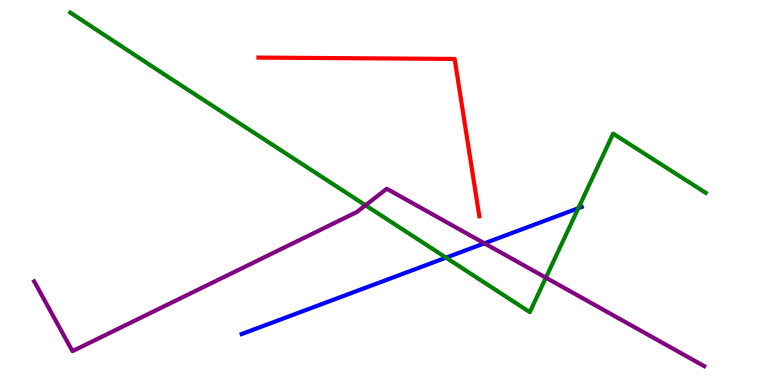[{'lines': ['blue', 'red'], 'intersections': []}, {'lines': ['green', 'red'], 'intersections': []}, {'lines': ['purple', 'red'], 'intersections': []}, {'lines': ['blue', 'green'], 'intersections': [{'x': 5.76, 'y': 3.31}, {'x': 7.46, 'y': 4.59}]}, {'lines': ['blue', 'purple'], 'intersections': [{'x': 6.25, 'y': 3.68}]}, {'lines': ['green', 'purple'], 'intersections': [{'x': 4.72, 'y': 4.67}, {'x': 7.04, 'y': 2.79}]}]